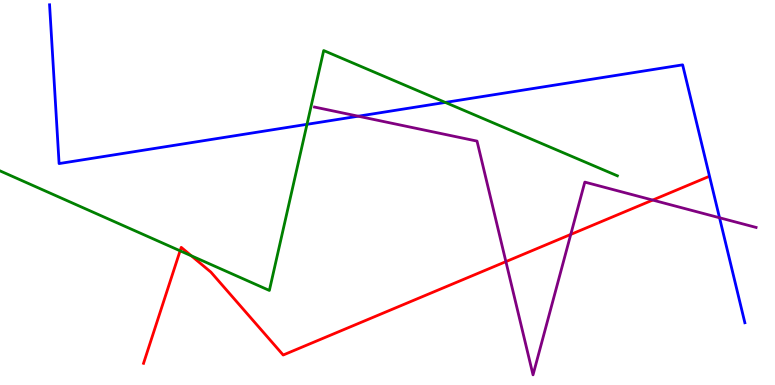[{'lines': ['blue', 'red'], 'intersections': []}, {'lines': ['green', 'red'], 'intersections': [{'x': 2.32, 'y': 3.49}, {'x': 2.47, 'y': 3.36}]}, {'lines': ['purple', 'red'], 'intersections': [{'x': 6.53, 'y': 3.2}, {'x': 7.36, 'y': 3.91}, {'x': 8.42, 'y': 4.8}]}, {'lines': ['blue', 'green'], 'intersections': [{'x': 3.96, 'y': 6.77}, {'x': 5.75, 'y': 7.34}]}, {'lines': ['blue', 'purple'], 'intersections': [{'x': 4.62, 'y': 6.98}, {'x': 9.28, 'y': 4.34}]}, {'lines': ['green', 'purple'], 'intersections': []}]